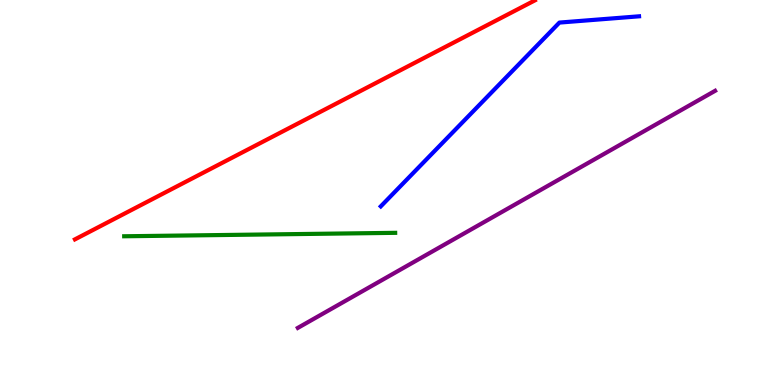[{'lines': ['blue', 'red'], 'intersections': []}, {'lines': ['green', 'red'], 'intersections': []}, {'lines': ['purple', 'red'], 'intersections': []}, {'lines': ['blue', 'green'], 'intersections': []}, {'lines': ['blue', 'purple'], 'intersections': []}, {'lines': ['green', 'purple'], 'intersections': []}]